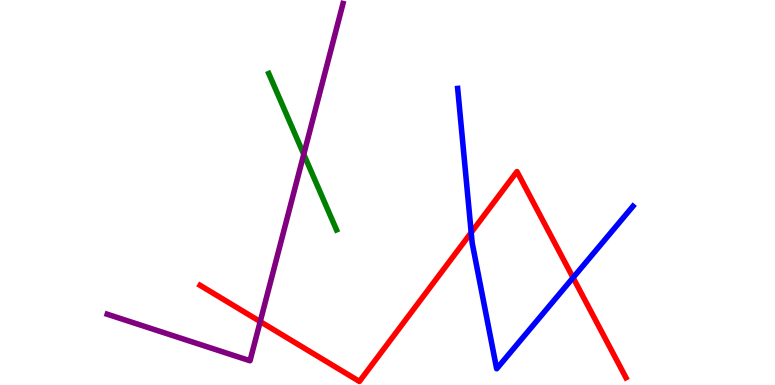[{'lines': ['blue', 'red'], 'intersections': [{'x': 6.08, 'y': 3.96}, {'x': 7.39, 'y': 2.79}]}, {'lines': ['green', 'red'], 'intersections': []}, {'lines': ['purple', 'red'], 'intersections': [{'x': 3.36, 'y': 1.65}]}, {'lines': ['blue', 'green'], 'intersections': []}, {'lines': ['blue', 'purple'], 'intersections': []}, {'lines': ['green', 'purple'], 'intersections': [{'x': 3.92, 'y': 5.99}]}]